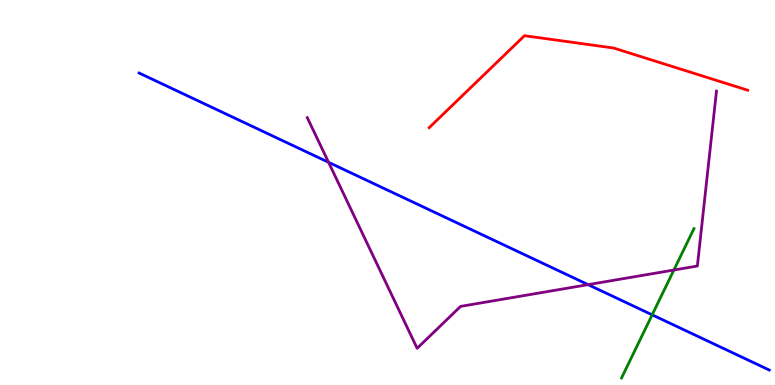[{'lines': ['blue', 'red'], 'intersections': []}, {'lines': ['green', 'red'], 'intersections': []}, {'lines': ['purple', 'red'], 'intersections': []}, {'lines': ['blue', 'green'], 'intersections': [{'x': 8.41, 'y': 1.82}]}, {'lines': ['blue', 'purple'], 'intersections': [{'x': 4.24, 'y': 5.78}, {'x': 7.59, 'y': 2.61}]}, {'lines': ['green', 'purple'], 'intersections': [{'x': 8.7, 'y': 2.99}]}]